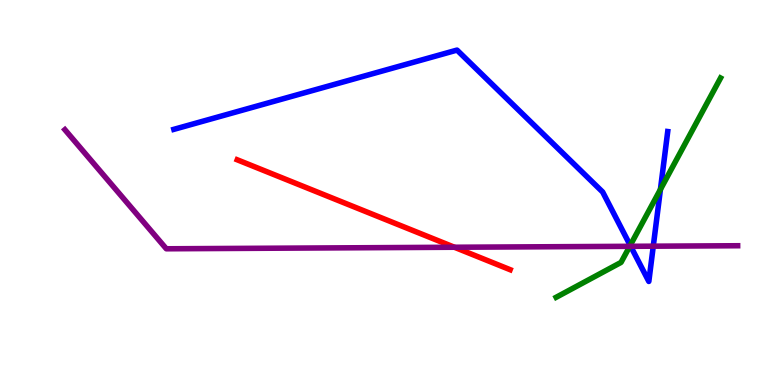[{'lines': ['blue', 'red'], 'intersections': []}, {'lines': ['green', 'red'], 'intersections': []}, {'lines': ['purple', 'red'], 'intersections': [{'x': 5.86, 'y': 3.58}]}, {'lines': ['blue', 'green'], 'intersections': [{'x': 8.13, 'y': 3.63}, {'x': 8.52, 'y': 5.08}]}, {'lines': ['blue', 'purple'], 'intersections': [{'x': 8.14, 'y': 3.6}, {'x': 8.43, 'y': 3.61}]}, {'lines': ['green', 'purple'], 'intersections': [{'x': 8.13, 'y': 3.6}]}]